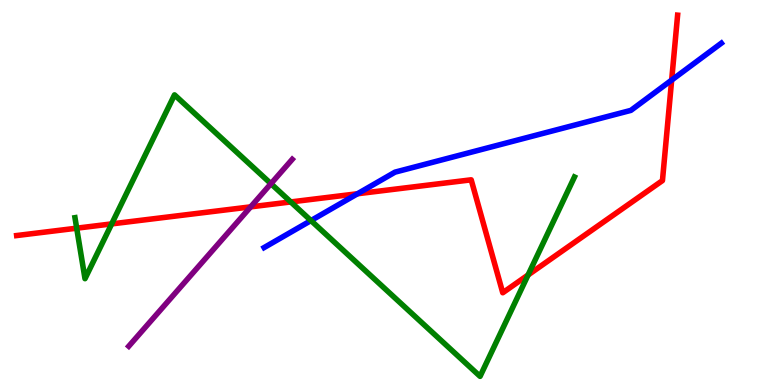[{'lines': ['blue', 'red'], 'intersections': [{'x': 4.61, 'y': 4.97}, {'x': 8.67, 'y': 7.92}]}, {'lines': ['green', 'red'], 'intersections': [{'x': 0.99, 'y': 4.07}, {'x': 1.44, 'y': 4.18}, {'x': 3.75, 'y': 4.75}, {'x': 6.81, 'y': 2.86}]}, {'lines': ['purple', 'red'], 'intersections': [{'x': 3.23, 'y': 4.63}]}, {'lines': ['blue', 'green'], 'intersections': [{'x': 4.01, 'y': 4.27}]}, {'lines': ['blue', 'purple'], 'intersections': []}, {'lines': ['green', 'purple'], 'intersections': [{'x': 3.5, 'y': 5.23}]}]